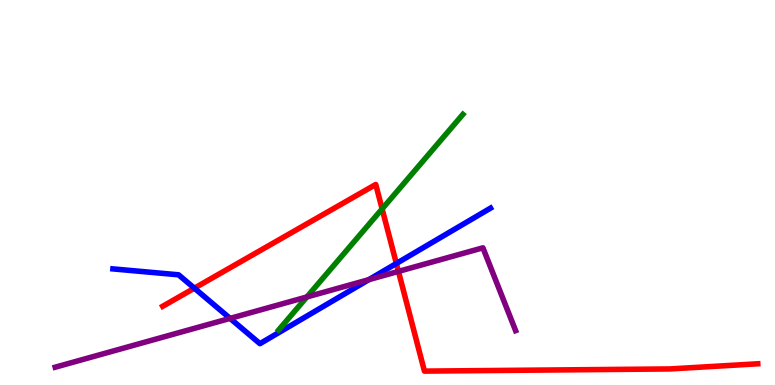[{'lines': ['blue', 'red'], 'intersections': [{'x': 2.51, 'y': 2.51}, {'x': 5.11, 'y': 3.16}]}, {'lines': ['green', 'red'], 'intersections': [{'x': 4.93, 'y': 4.57}]}, {'lines': ['purple', 'red'], 'intersections': [{'x': 5.14, 'y': 2.95}]}, {'lines': ['blue', 'green'], 'intersections': []}, {'lines': ['blue', 'purple'], 'intersections': [{'x': 2.97, 'y': 1.73}, {'x': 4.76, 'y': 2.74}]}, {'lines': ['green', 'purple'], 'intersections': [{'x': 3.96, 'y': 2.29}]}]